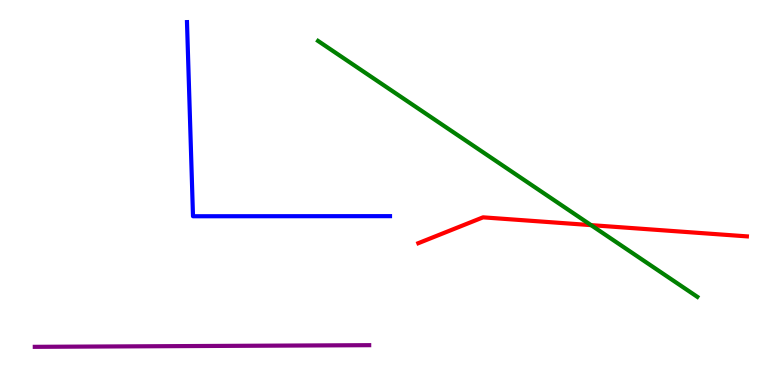[{'lines': ['blue', 'red'], 'intersections': []}, {'lines': ['green', 'red'], 'intersections': [{'x': 7.63, 'y': 4.15}]}, {'lines': ['purple', 'red'], 'intersections': []}, {'lines': ['blue', 'green'], 'intersections': []}, {'lines': ['blue', 'purple'], 'intersections': []}, {'lines': ['green', 'purple'], 'intersections': []}]